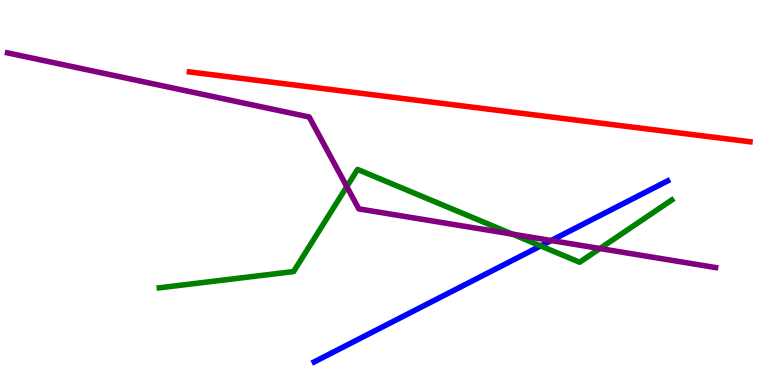[{'lines': ['blue', 'red'], 'intersections': []}, {'lines': ['green', 'red'], 'intersections': []}, {'lines': ['purple', 'red'], 'intersections': []}, {'lines': ['blue', 'green'], 'intersections': [{'x': 6.98, 'y': 3.61}]}, {'lines': ['blue', 'purple'], 'intersections': [{'x': 7.11, 'y': 3.75}]}, {'lines': ['green', 'purple'], 'intersections': [{'x': 4.47, 'y': 5.15}, {'x': 6.61, 'y': 3.92}, {'x': 7.74, 'y': 3.54}]}]